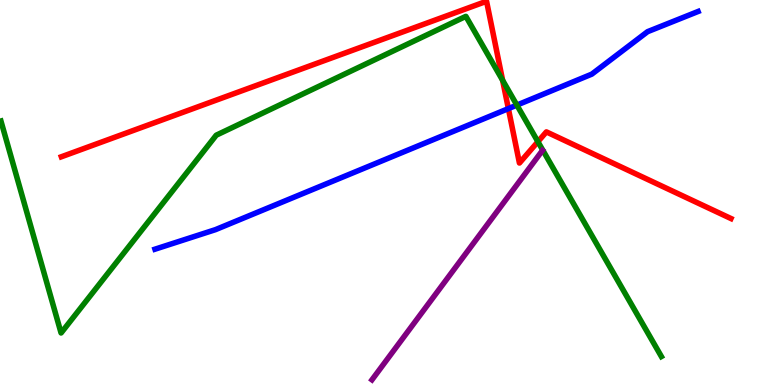[{'lines': ['blue', 'red'], 'intersections': [{'x': 6.56, 'y': 7.18}]}, {'lines': ['green', 'red'], 'intersections': [{'x': 6.49, 'y': 7.91}, {'x': 6.94, 'y': 6.32}]}, {'lines': ['purple', 'red'], 'intersections': []}, {'lines': ['blue', 'green'], 'intersections': [{'x': 6.67, 'y': 7.27}]}, {'lines': ['blue', 'purple'], 'intersections': []}, {'lines': ['green', 'purple'], 'intersections': []}]